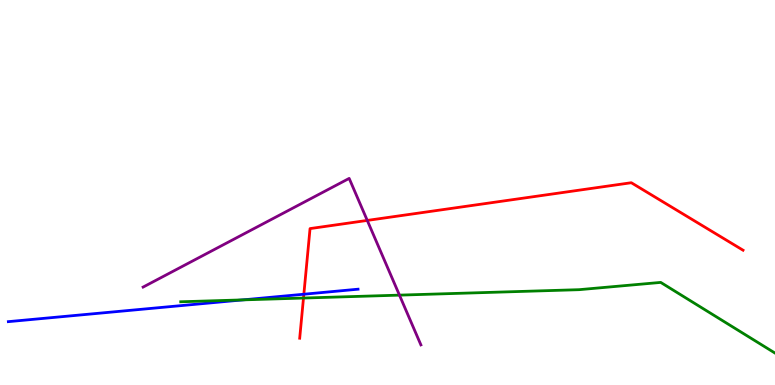[{'lines': ['blue', 'red'], 'intersections': [{'x': 3.92, 'y': 2.36}]}, {'lines': ['green', 'red'], 'intersections': [{'x': 3.92, 'y': 2.26}]}, {'lines': ['purple', 'red'], 'intersections': [{'x': 4.74, 'y': 4.27}]}, {'lines': ['blue', 'green'], 'intersections': [{'x': 3.13, 'y': 2.21}]}, {'lines': ['blue', 'purple'], 'intersections': []}, {'lines': ['green', 'purple'], 'intersections': [{'x': 5.15, 'y': 2.33}]}]